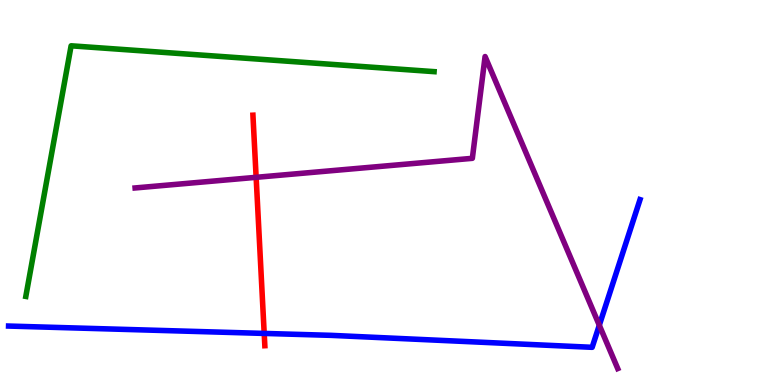[{'lines': ['blue', 'red'], 'intersections': [{'x': 3.41, 'y': 1.34}]}, {'lines': ['green', 'red'], 'intersections': []}, {'lines': ['purple', 'red'], 'intersections': [{'x': 3.31, 'y': 5.39}]}, {'lines': ['blue', 'green'], 'intersections': []}, {'lines': ['blue', 'purple'], 'intersections': [{'x': 7.73, 'y': 1.55}]}, {'lines': ['green', 'purple'], 'intersections': []}]